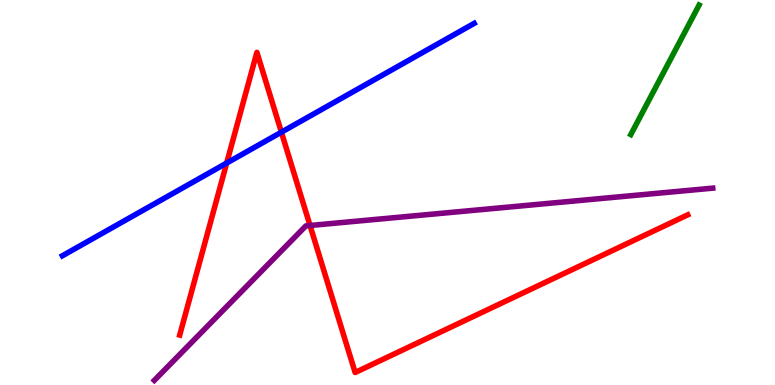[{'lines': ['blue', 'red'], 'intersections': [{'x': 2.92, 'y': 5.76}, {'x': 3.63, 'y': 6.57}]}, {'lines': ['green', 'red'], 'intersections': []}, {'lines': ['purple', 'red'], 'intersections': [{'x': 4.0, 'y': 4.14}]}, {'lines': ['blue', 'green'], 'intersections': []}, {'lines': ['blue', 'purple'], 'intersections': []}, {'lines': ['green', 'purple'], 'intersections': []}]